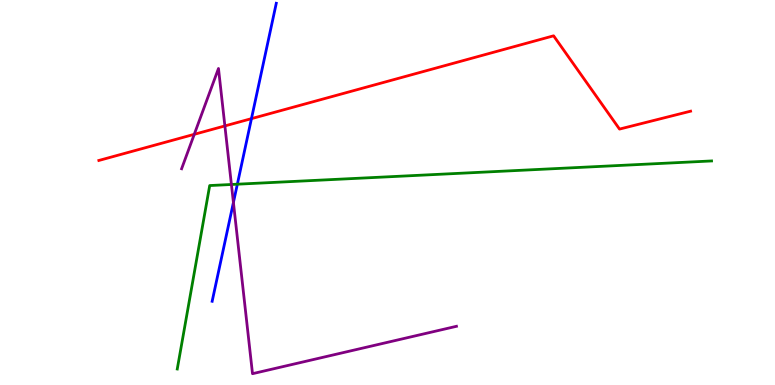[{'lines': ['blue', 'red'], 'intersections': [{'x': 3.24, 'y': 6.92}]}, {'lines': ['green', 'red'], 'intersections': []}, {'lines': ['purple', 'red'], 'intersections': [{'x': 2.51, 'y': 6.51}, {'x': 2.9, 'y': 6.73}]}, {'lines': ['blue', 'green'], 'intersections': [{'x': 3.06, 'y': 5.22}]}, {'lines': ['blue', 'purple'], 'intersections': [{'x': 3.01, 'y': 4.74}]}, {'lines': ['green', 'purple'], 'intersections': [{'x': 2.99, 'y': 5.21}]}]